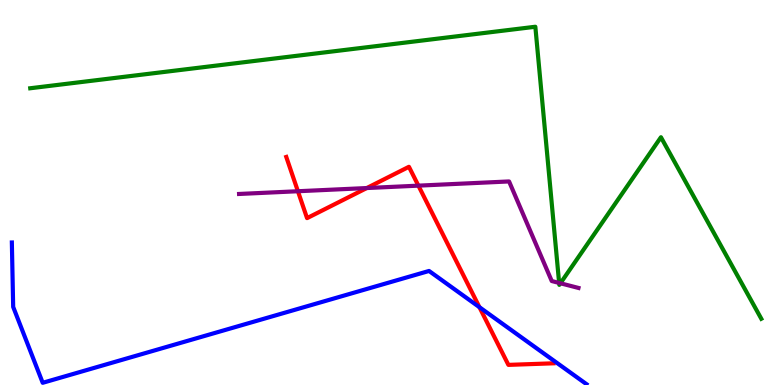[{'lines': ['blue', 'red'], 'intersections': [{'x': 6.19, 'y': 2.02}]}, {'lines': ['green', 'red'], 'intersections': []}, {'lines': ['purple', 'red'], 'intersections': [{'x': 3.84, 'y': 5.03}, {'x': 4.73, 'y': 5.12}, {'x': 5.4, 'y': 5.18}]}, {'lines': ['blue', 'green'], 'intersections': []}, {'lines': ['blue', 'purple'], 'intersections': []}, {'lines': ['green', 'purple'], 'intersections': [{'x': 7.21, 'y': 2.65}, {'x': 7.23, 'y': 2.64}]}]